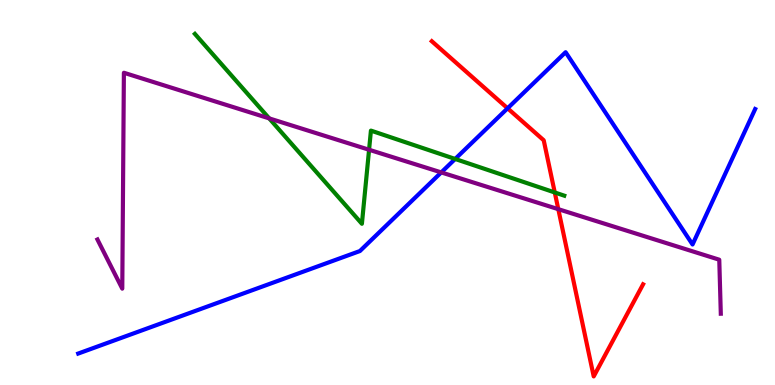[{'lines': ['blue', 'red'], 'intersections': [{'x': 6.55, 'y': 7.19}]}, {'lines': ['green', 'red'], 'intersections': [{'x': 7.16, 'y': 5.0}]}, {'lines': ['purple', 'red'], 'intersections': [{'x': 7.2, 'y': 4.57}]}, {'lines': ['blue', 'green'], 'intersections': [{'x': 5.87, 'y': 5.87}]}, {'lines': ['blue', 'purple'], 'intersections': [{'x': 5.69, 'y': 5.52}]}, {'lines': ['green', 'purple'], 'intersections': [{'x': 3.47, 'y': 6.92}, {'x': 4.76, 'y': 6.11}]}]